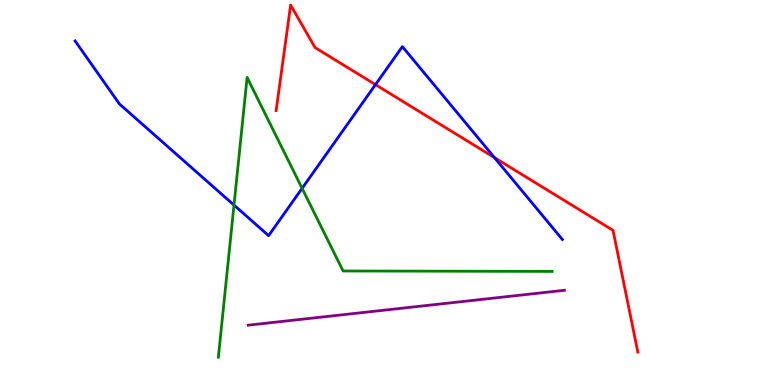[{'lines': ['blue', 'red'], 'intersections': [{'x': 4.84, 'y': 7.8}, {'x': 6.38, 'y': 5.91}]}, {'lines': ['green', 'red'], 'intersections': []}, {'lines': ['purple', 'red'], 'intersections': []}, {'lines': ['blue', 'green'], 'intersections': [{'x': 3.02, 'y': 4.67}, {'x': 3.9, 'y': 5.11}]}, {'lines': ['blue', 'purple'], 'intersections': []}, {'lines': ['green', 'purple'], 'intersections': []}]